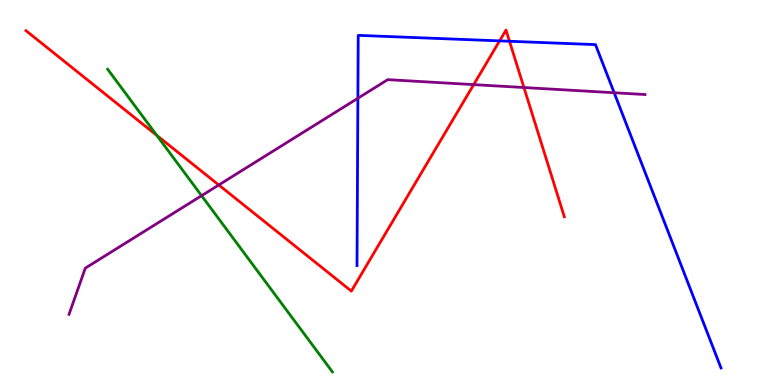[{'lines': ['blue', 'red'], 'intersections': [{'x': 6.45, 'y': 8.94}, {'x': 6.57, 'y': 8.93}]}, {'lines': ['green', 'red'], 'intersections': [{'x': 2.02, 'y': 6.48}]}, {'lines': ['purple', 'red'], 'intersections': [{'x': 2.82, 'y': 5.2}, {'x': 6.11, 'y': 7.8}, {'x': 6.76, 'y': 7.73}]}, {'lines': ['blue', 'green'], 'intersections': []}, {'lines': ['blue', 'purple'], 'intersections': [{'x': 4.62, 'y': 7.45}, {'x': 7.92, 'y': 7.59}]}, {'lines': ['green', 'purple'], 'intersections': [{'x': 2.6, 'y': 4.92}]}]